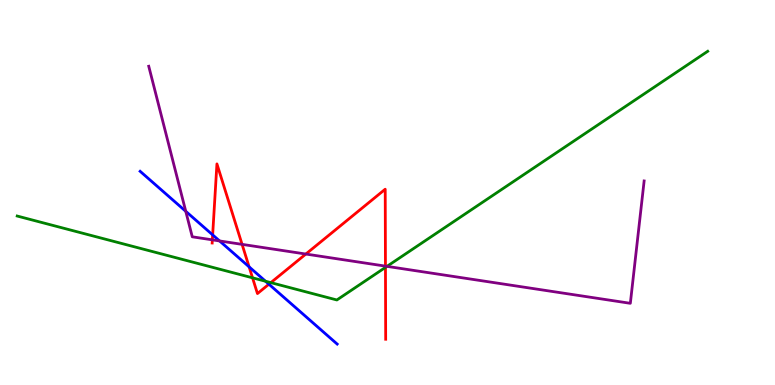[{'lines': ['blue', 'red'], 'intersections': [{'x': 2.74, 'y': 3.9}, {'x': 3.21, 'y': 3.07}, {'x': 3.47, 'y': 2.62}]}, {'lines': ['green', 'red'], 'intersections': [{'x': 3.26, 'y': 2.78}, {'x': 3.49, 'y': 2.66}, {'x': 4.97, 'y': 3.05}]}, {'lines': ['purple', 'red'], 'intersections': [{'x': 2.74, 'y': 3.77}, {'x': 3.12, 'y': 3.65}, {'x': 3.95, 'y': 3.4}, {'x': 4.97, 'y': 3.09}]}, {'lines': ['blue', 'green'], 'intersections': [{'x': 3.43, 'y': 2.7}]}, {'lines': ['blue', 'purple'], 'intersections': [{'x': 2.4, 'y': 4.51}, {'x': 2.83, 'y': 3.74}]}, {'lines': ['green', 'purple'], 'intersections': [{'x': 4.99, 'y': 3.08}]}]